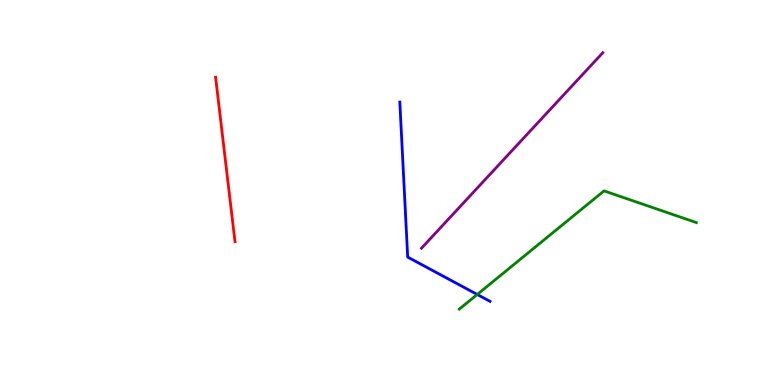[{'lines': ['blue', 'red'], 'intersections': []}, {'lines': ['green', 'red'], 'intersections': []}, {'lines': ['purple', 'red'], 'intersections': []}, {'lines': ['blue', 'green'], 'intersections': [{'x': 6.16, 'y': 2.35}]}, {'lines': ['blue', 'purple'], 'intersections': []}, {'lines': ['green', 'purple'], 'intersections': []}]